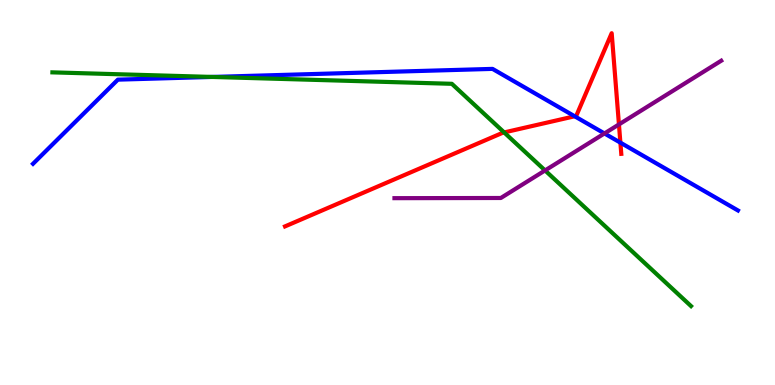[{'lines': ['blue', 'red'], 'intersections': [{'x': 7.42, 'y': 6.98}, {'x': 8.01, 'y': 6.3}]}, {'lines': ['green', 'red'], 'intersections': [{'x': 6.51, 'y': 6.56}]}, {'lines': ['purple', 'red'], 'intersections': [{'x': 7.99, 'y': 6.77}]}, {'lines': ['blue', 'green'], 'intersections': [{'x': 2.74, 'y': 8.0}]}, {'lines': ['blue', 'purple'], 'intersections': [{'x': 7.8, 'y': 6.53}]}, {'lines': ['green', 'purple'], 'intersections': [{'x': 7.03, 'y': 5.57}]}]